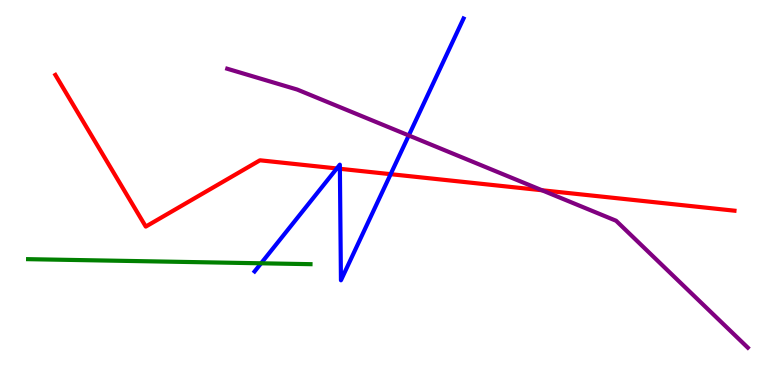[{'lines': ['blue', 'red'], 'intersections': [{'x': 4.35, 'y': 5.62}, {'x': 4.39, 'y': 5.62}, {'x': 5.04, 'y': 5.48}]}, {'lines': ['green', 'red'], 'intersections': []}, {'lines': ['purple', 'red'], 'intersections': [{'x': 6.99, 'y': 5.06}]}, {'lines': ['blue', 'green'], 'intersections': [{'x': 3.37, 'y': 3.16}]}, {'lines': ['blue', 'purple'], 'intersections': [{'x': 5.27, 'y': 6.48}]}, {'lines': ['green', 'purple'], 'intersections': []}]